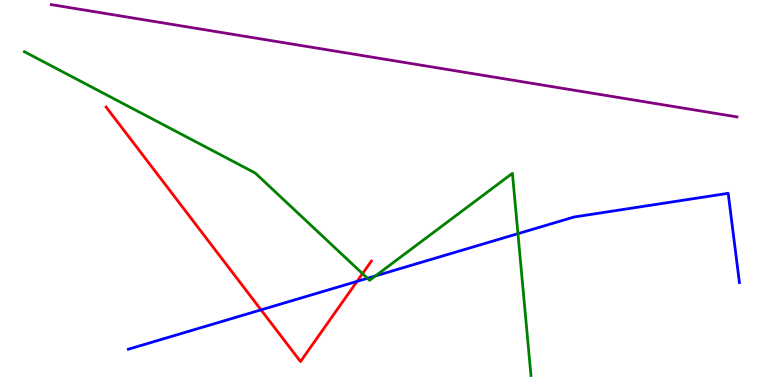[{'lines': ['blue', 'red'], 'intersections': [{'x': 3.37, 'y': 1.95}, {'x': 4.61, 'y': 2.69}]}, {'lines': ['green', 'red'], 'intersections': [{'x': 4.68, 'y': 2.89}]}, {'lines': ['purple', 'red'], 'intersections': []}, {'lines': ['blue', 'green'], 'intersections': [{'x': 4.74, 'y': 2.77}, {'x': 4.84, 'y': 2.83}, {'x': 6.68, 'y': 3.93}]}, {'lines': ['blue', 'purple'], 'intersections': []}, {'lines': ['green', 'purple'], 'intersections': []}]